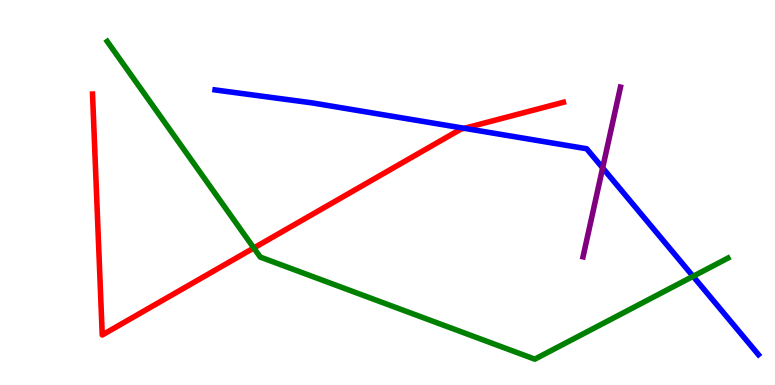[{'lines': ['blue', 'red'], 'intersections': [{'x': 5.99, 'y': 6.67}]}, {'lines': ['green', 'red'], 'intersections': [{'x': 3.27, 'y': 3.56}]}, {'lines': ['purple', 'red'], 'intersections': []}, {'lines': ['blue', 'green'], 'intersections': [{'x': 8.94, 'y': 2.82}]}, {'lines': ['blue', 'purple'], 'intersections': [{'x': 7.78, 'y': 5.64}]}, {'lines': ['green', 'purple'], 'intersections': []}]